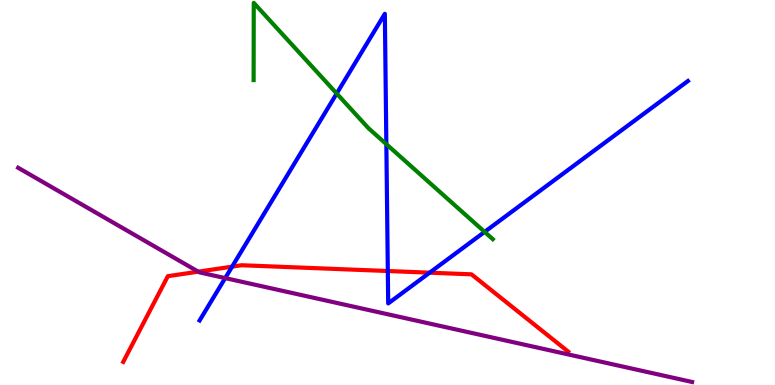[{'lines': ['blue', 'red'], 'intersections': [{'x': 3.0, 'y': 3.07}, {'x': 5.0, 'y': 2.96}, {'x': 5.54, 'y': 2.92}]}, {'lines': ['green', 'red'], 'intersections': []}, {'lines': ['purple', 'red'], 'intersections': [{'x': 2.56, 'y': 2.94}]}, {'lines': ['blue', 'green'], 'intersections': [{'x': 4.34, 'y': 7.57}, {'x': 4.99, 'y': 6.26}, {'x': 6.25, 'y': 3.98}]}, {'lines': ['blue', 'purple'], 'intersections': [{'x': 2.91, 'y': 2.78}]}, {'lines': ['green', 'purple'], 'intersections': []}]